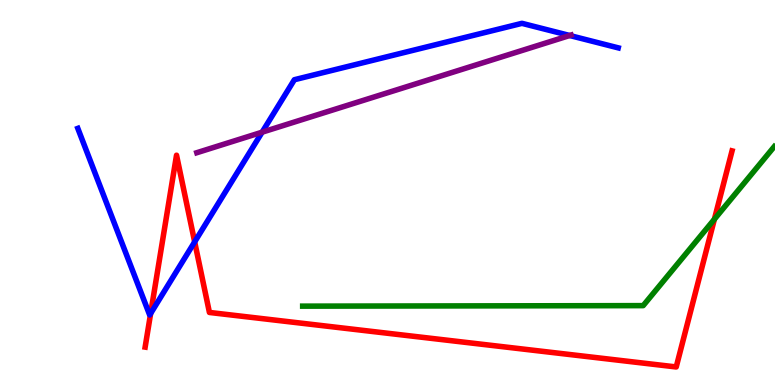[{'lines': ['blue', 'red'], 'intersections': [{'x': 1.94, 'y': 1.86}, {'x': 2.51, 'y': 3.72}]}, {'lines': ['green', 'red'], 'intersections': [{'x': 9.22, 'y': 4.31}]}, {'lines': ['purple', 'red'], 'intersections': []}, {'lines': ['blue', 'green'], 'intersections': []}, {'lines': ['blue', 'purple'], 'intersections': [{'x': 3.38, 'y': 6.57}, {'x': 7.35, 'y': 9.08}]}, {'lines': ['green', 'purple'], 'intersections': []}]